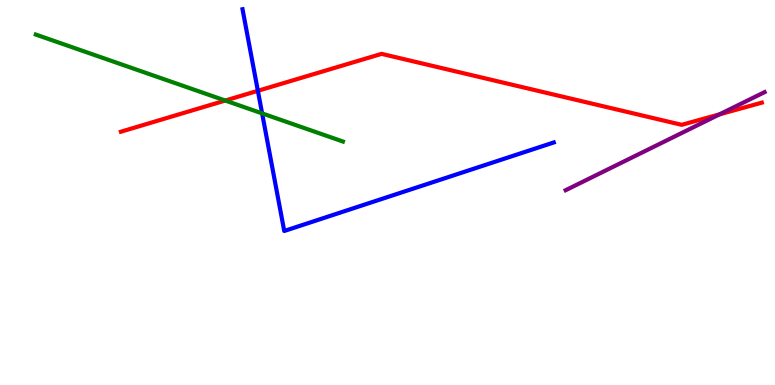[{'lines': ['blue', 'red'], 'intersections': [{'x': 3.33, 'y': 7.64}]}, {'lines': ['green', 'red'], 'intersections': [{'x': 2.91, 'y': 7.39}]}, {'lines': ['purple', 'red'], 'intersections': [{'x': 9.28, 'y': 7.03}]}, {'lines': ['blue', 'green'], 'intersections': [{'x': 3.38, 'y': 7.05}]}, {'lines': ['blue', 'purple'], 'intersections': []}, {'lines': ['green', 'purple'], 'intersections': []}]